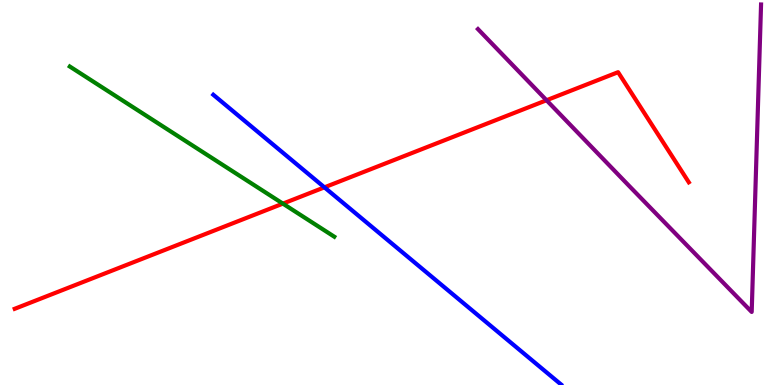[{'lines': ['blue', 'red'], 'intersections': [{'x': 4.19, 'y': 5.13}]}, {'lines': ['green', 'red'], 'intersections': [{'x': 3.65, 'y': 4.71}]}, {'lines': ['purple', 'red'], 'intersections': [{'x': 7.05, 'y': 7.4}]}, {'lines': ['blue', 'green'], 'intersections': []}, {'lines': ['blue', 'purple'], 'intersections': []}, {'lines': ['green', 'purple'], 'intersections': []}]